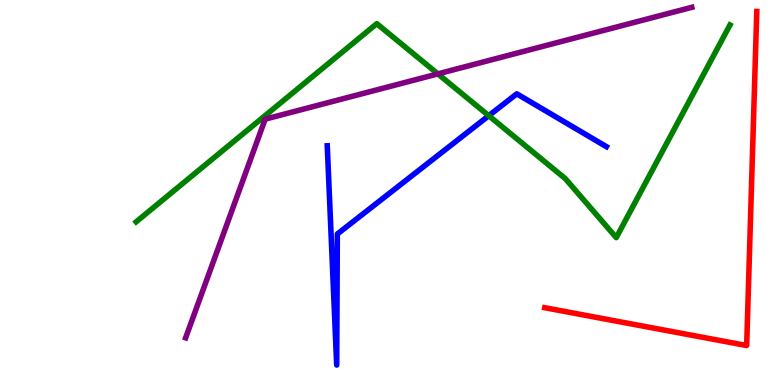[{'lines': ['blue', 'red'], 'intersections': []}, {'lines': ['green', 'red'], 'intersections': []}, {'lines': ['purple', 'red'], 'intersections': []}, {'lines': ['blue', 'green'], 'intersections': [{'x': 6.31, 'y': 6.99}]}, {'lines': ['blue', 'purple'], 'intersections': []}, {'lines': ['green', 'purple'], 'intersections': [{'x': 5.65, 'y': 8.08}]}]